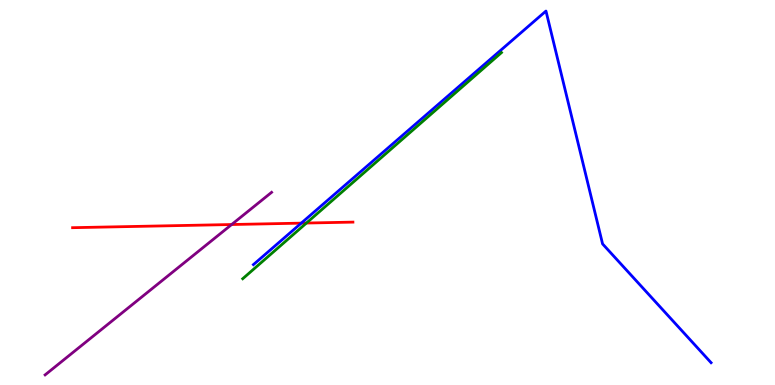[{'lines': ['blue', 'red'], 'intersections': [{'x': 3.89, 'y': 4.2}]}, {'lines': ['green', 'red'], 'intersections': [{'x': 3.95, 'y': 4.21}]}, {'lines': ['purple', 'red'], 'intersections': [{'x': 2.99, 'y': 4.17}]}, {'lines': ['blue', 'green'], 'intersections': []}, {'lines': ['blue', 'purple'], 'intersections': []}, {'lines': ['green', 'purple'], 'intersections': []}]